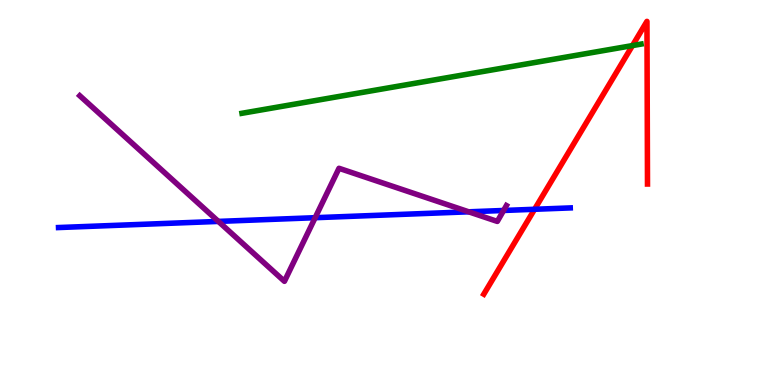[{'lines': ['blue', 'red'], 'intersections': [{'x': 6.9, 'y': 4.56}]}, {'lines': ['green', 'red'], 'intersections': [{'x': 8.16, 'y': 8.82}]}, {'lines': ['purple', 'red'], 'intersections': []}, {'lines': ['blue', 'green'], 'intersections': []}, {'lines': ['blue', 'purple'], 'intersections': [{'x': 2.82, 'y': 4.25}, {'x': 4.07, 'y': 4.35}, {'x': 6.05, 'y': 4.5}, {'x': 6.5, 'y': 4.53}]}, {'lines': ['green', 'purple'], 'intersections': []}]